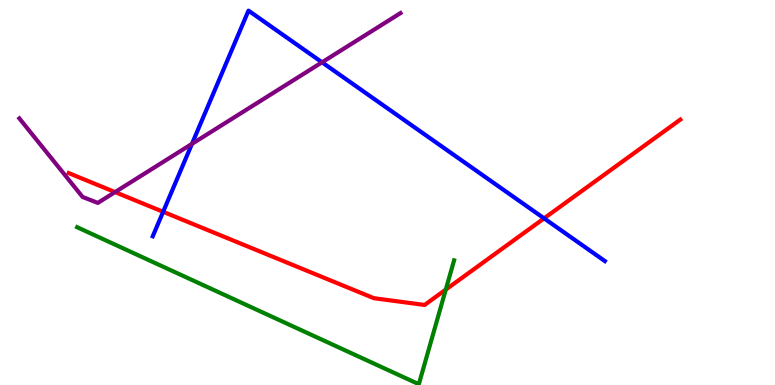[{'lines': ['blue', 'red'], 'intersections': [{'x': 2.11, 'y': 4.5}, {'x': 7.02, 'y': 4.33}]}, {'lines': ['green', 'red'], 'intersections': [{'x': 5.75, 'y': 2.48}]}, {'lines': ['purple', 'red'], 'intersections': [{'x': 1.48, 'y': 5.01}]}, {'lines': ['blue', 'green'], 'intersections': []}, {'lines': ['blue', 'purple'], 'intersections': [{'x': 2.48, 'y': 6.26}, {'x': 4.16, 'y': 8.38}]}, {'lines': ['green', 'purple'], 'intersections': []}]